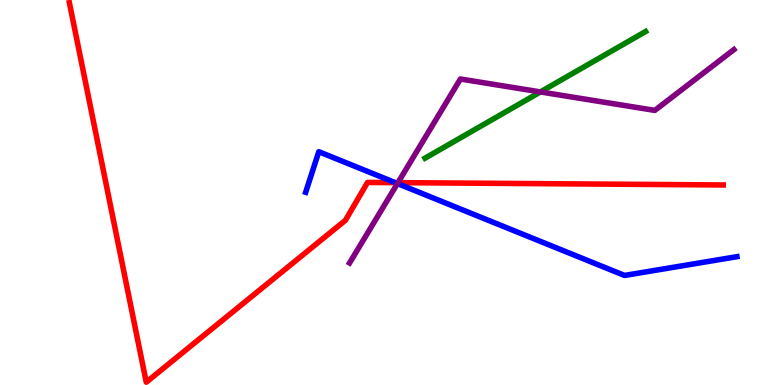[{'lines': ['blue', 'red'], 'intersections': [{'x': 5.1, 'y': 5.26}]}, {'lines': ['green', 'red'], 'intersections': []}, {'lines': ['purple', 'red'], 'intersections': [{'x': 5.14, 'y': 5.26}]}, {'lines': ['blue', 'green'], 'intersections': []}, {'lines': ['blue', 'purple'], 'intersections': [{'x': 5.13, 'y': 5.23}]}, {'lines': ['green', 'purple'], 'intersections': [{'x': 6.97, 'y': 7.61}]}]